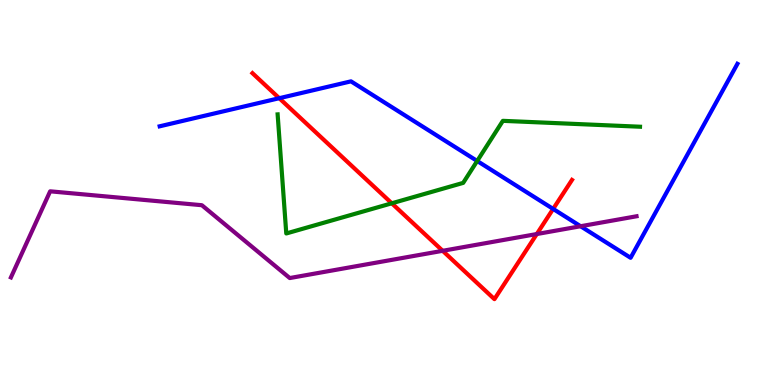[{'lines': ['blue', 'red'], 'intersections': [{'x': 3.6, 'y': 7.45}, {'x': 7.14, 'y': 4.57}]}, {'lines': ['green', 'red'], 'intersections': [{'x': 5.06, 'y': 4.72}]}, {'lines': ['purple', 'red'], 'intersections': [{'x': 5.71, 'y': 3.49}, {'x': 6.93, 'y': 3.92}]}, {'lines': ['blue', 'green'], 'intersections': [{'x': 6.16, 'y': 5.82}]}, {'lines': ['blue', 'purple'], 'intersections': [{'x': 7.49, 'y': 4.12}]}, {'lines': ['green', 'purple'], 'intersections': []}]